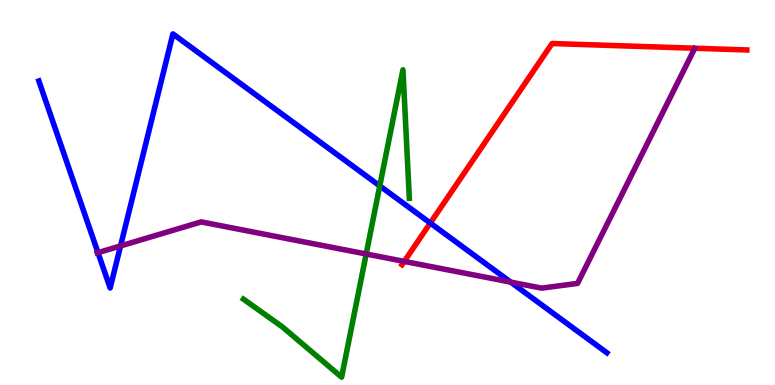[{'lines': ['blue', 'red'], 'intersections': [{'x': 5.55, 'y': 4.21}]}, {'lines': ['green', 'red'], 'intersections': []}, {'lines': ['purple', 'red'], 'intersections': [{'x': 5.22, 'y': 3.21}]}, {'lines': ['blue', 'green'], 'intersections': [{'x': 4.9, 'y': 5.17}]}, {'lines': ['blue', 'purple'], 'intersections': [{'x': 1.26, 'y': 3.44}, {'x': 1.56, 'y': 3.61}, {'x': 6.59, 'y': 2.67}]}, {'lines': ['green', 'purple'], 'intersections': [{'x': 4.73, 'y': 3.4}]}]